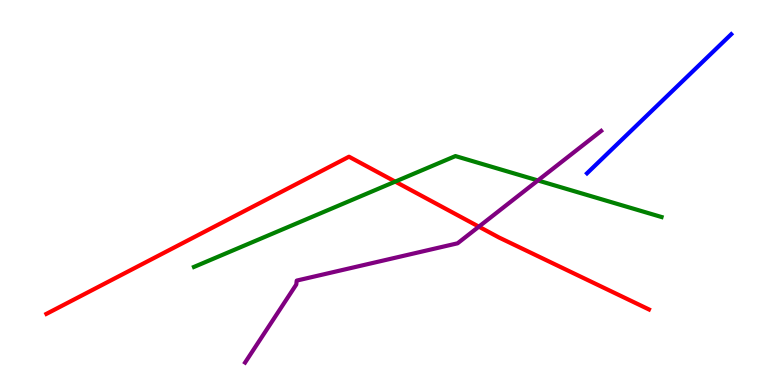[{'lines': ['blue', 'red'], 'intersections': []}, {'lines': ['green', 'red'], 'intersections': [{'x': 5.1, 'y': 5.28}]}, {'lines': ['purple', 'red'], 'intersections': [{'x': 6.18, 'y': 4.11}]}, {'lines': ['blue', 'green'], 'intersections': []}, {'lines': ['blue', 'purple'], 'intersections': []}, {'lines': ['green', 'purple'], 'intersections': [{'x': 6.94, 'y': 5.31}]}]